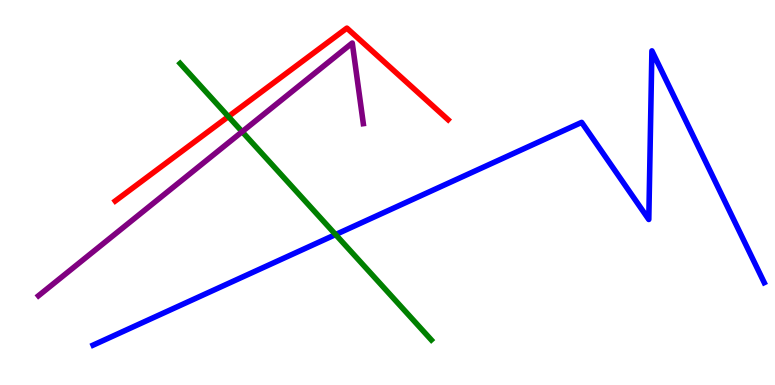[{'lines': ['blue', 'red'], 'intersections': []}, {'lines': ['green', 'red'], 'intersections': [{'x': 2.95, 'y': 6.97}]}, {'lines': ['purple', 'red'], 'intersections': []}, {'lines': ['blue', 'green'], 'intersections': [{'x': 4.33, 'y': 3.91}]}, {'lines': ['blue', 'purple'], 'intersections': []}, {'lines': ['green', 'purple'], 'intersections': [{'x': 3.12, 'y': 6.58}]}]